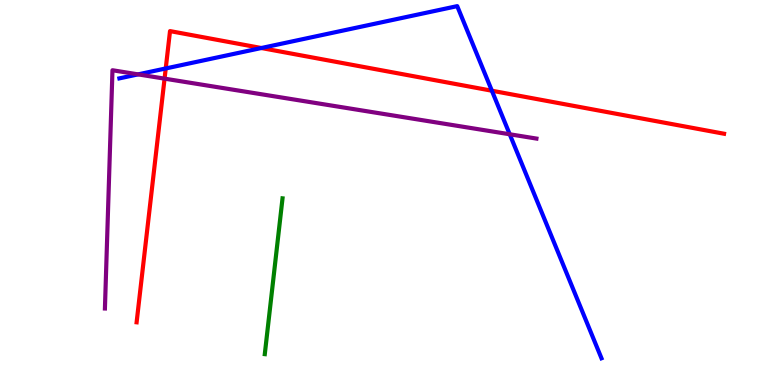[{'lines': ['blue', 'red'], 'intersections': [{'x': 2.14, 'y': 8.22}, {'x': 3.37, 'y': 8.75}, {'x': 6.35, 'y': 7.64}]}, {'lines': ['green', 'red'], 'intersections': []}, {'lines': ['purple', 'red'], 'intersections': [{'x': 2.12, 'y': 7.96}]}, {'lines': ['blue', 'green'], 'intersections': []}, {'lines': ['blue', 'purple'], 'intersections': [{'x': 1.78, 'y': 8.07}, {'x': 6.58, 'y': 6.51}]}, {'lines': ['green', 'purple'], 'intersections': []}]